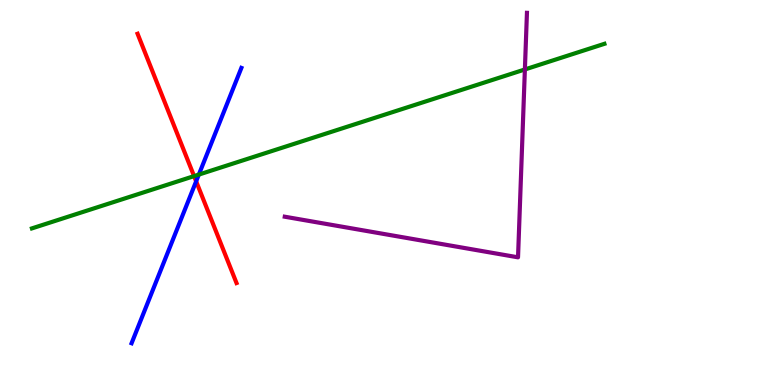[{'lines': ['blue', 'red'], 'intersections': [{'x': 2.53, 'y': 5.29}]}, {'lines': ['green', 'red'], 'intersections': [{'x': 2.5, 'y': 5.43}]}, {'lines': ['purple', 'red'], 'intersections': []}, {'lines': ['blue', 'green'], 'intersections': [{'x': 2.57, 'y': 5.47}]}, {'lines': ['blue', 'purple'], 'intersections': []}, {'lines': ['green', 'purple'], 'intersections': [{'x': 6.77, 'y': 8.2}]}]